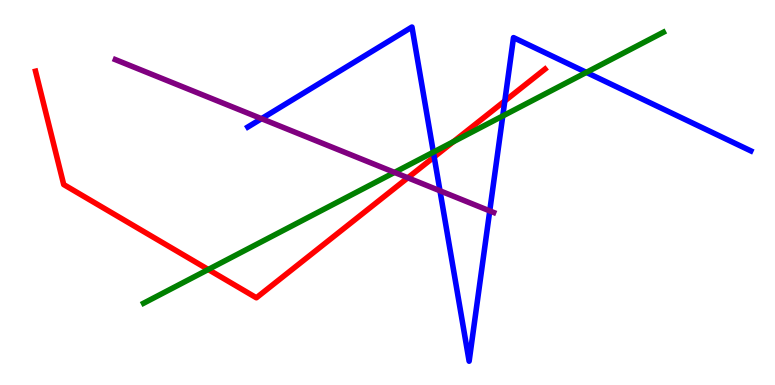[{'lines': ['blue', 'red'], 'intersections': [{'x': 5.6, 'y': 5.92}, {'x': 6.51, 'y': 7.38}]}, {'lines': ['green', 'red'], 'intersections': [{'x': 2.69, 'y': 3.0}, {'x': 5.85, 'y': 6.32}]}, {'lines': ['purple', 'red'], 'intersections': [{'x': 5.26, 'y': 5.38}]}, {'lines': ['blue', 'green'], 'intersections': [{'x': 5.59, 'y': 6.05}, {'x': 6.49, 'y': 6.99}, {'x': 7.57, 'y': 8.12}]}, {'lines': ['blue', 'purple'], 'intersections': [{'x': 3.37, 'y': 6.92}, {'x': 5.68, 'y': 5.04}, {'x': 6.32, 'y': 4.52}]}, {'lines': ['green', 'purple'], 'intersections': [{'x': 5.09, 'y': 5.52}]}]